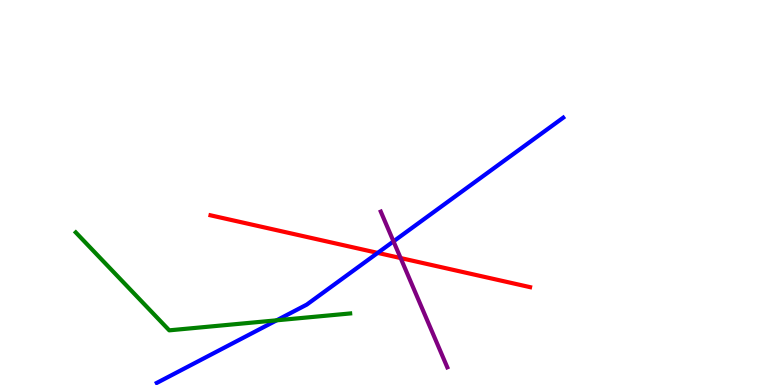[{'lines': ['blue', 'red'], 'intersections': [{'x': 4.87, 'y': 3.43}]}, {'lines': ['green', 'red'], 'intersections': []}, {'lines': ['purple', 'red'], 'intersections': [{'x': 5.17, 'y': 3.3}]}, {'lines': ['blue', 'green'], 'intersections': [{'x': 3.57, 'y': 1.68}]}, {'lines': ['blue', 'purple'], 'intersections': [{'x': 5.08, 'y': 3.73}]}, {'lines': ['green', 'purple'], 'intersections': []}]